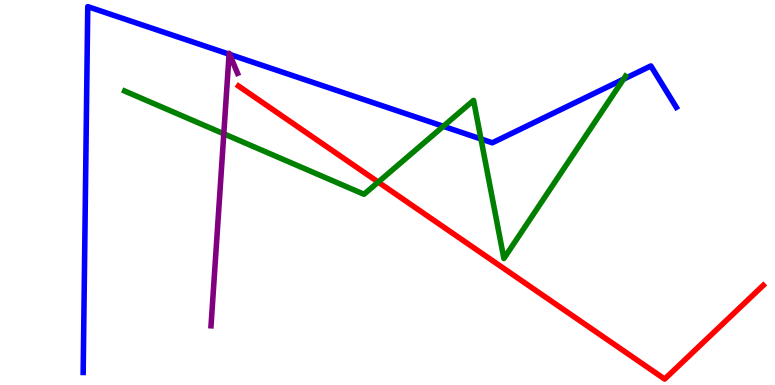[{'lines': ['blue', 'red'], 'intersections': []}, {'lines': ['green', 'red'], 'intersections': [{'x': 4.88, 'y': 5.27}]}, {'lines': ['purple', 'red'], 'intersections': []}, {'lines': ['blue', 'green'], 'intersections': [{'x': 5.72, 'y': 6.72}, {'x': 6.21, 'y': 6.39}, {'x': 8.04, 'y': 7.94}]}, {'lines': ['blue', 'purple'], 'intersections': [{'x': 2.96, 'y': 8.59}, {'x': 2.96, 'y': 8.59}]}, {'lines': ['green', 'purple'], 'intersections': [{'x': 2.89, 'y': 6.52}]}]